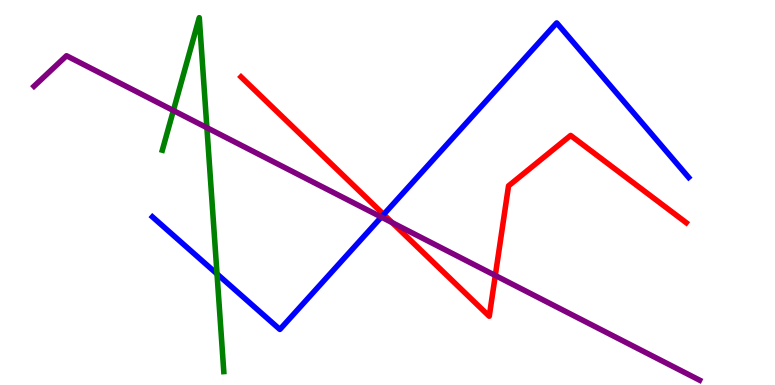[{'lines': ['blue', 'red'], 'intersections': [{'x': 4.95, 'y': 4.43}]}, {'lines': ['green', 'red'], 'intersections': []}, {'lines': ['purple', 'red'], 'intersections': [{'x': 5.06, 'y': 4.22}, {'x': 6.39, 'y': 2.84}]}, {'lines': ['blue', 'green'], 'intersections': [{'x': 2.8, 'y': 2.89}]}, {'lines': ['blue', 'purple'], 'intersections': [{'x': 4.92, 'y': 4.36}]}, {'lines': ['green', 'purple'], 'intersections': [{'x': 2.24, 'y': 7.13}, {'x': 2.67, 'y': 6.68}]}]